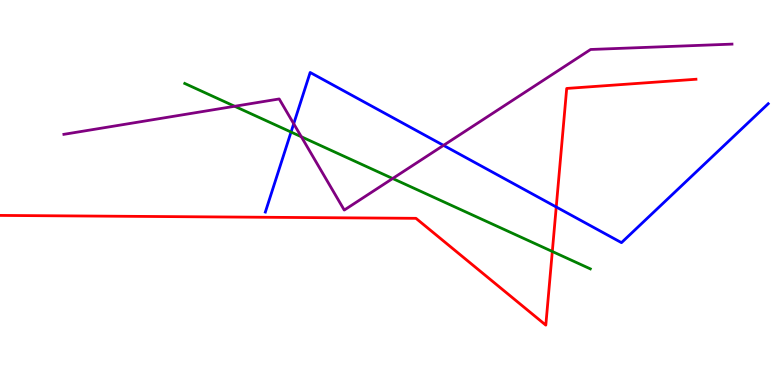[{'lines': ['blue', 'red'], 'intersections': [{'x': 7.18, 'y': 4.62}]}, {'lines': ['green', 'red'], 'intersections': [{'x': 7.13, 'y': 3.47}]}, {'lines': ['purple', 'red'], 'intersections': []}, {'lines': ['blue', 'green'], 'intersections': [{'x': 3.76, 'y': 6.57}]}, {'lines': ['blue', 'purple'], 'intersections': [{'x': 3.79, 'y': 6.79}, {'x': 5.72, 'y': 6.22}]}, {'lines': ['green', 'purple'], 'intersections': [{'x': 3.03, 'y': 7.24}, {'x': 3.89, 'y': 6.45}, {'x': 5.07, 'y': 5.36}]}]